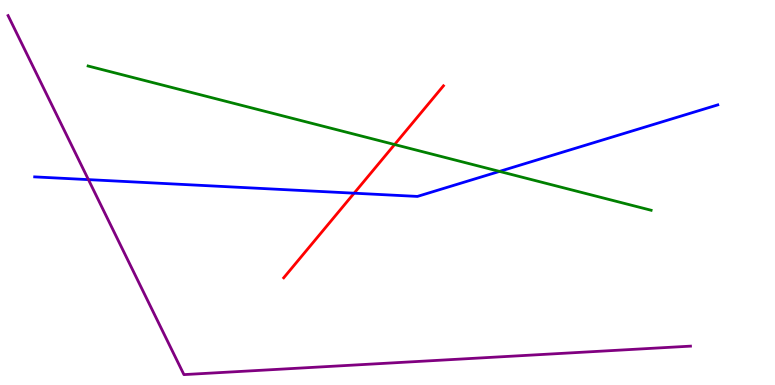[{'lines': ['blue', 'red'], 'intersections': [{'x': 4.57, 'y': 4.98}]}, {'lines': ['green', 'red'], 'intersections': [{'x': 5.09, 'y': 6.25}]}, {'lines': ['purple', 'red'], 'intersections': []}, {'lines': ['blue', 'green'], 'intersections': [{'x': 6.45, 'y': 5.55}]}, {'lines': ['blue', 'purple'], 'intersections': [{'x': 1.14, 'y': 5.33}]}, {'lines': ['green', 'purple'], 'intersections': []}]